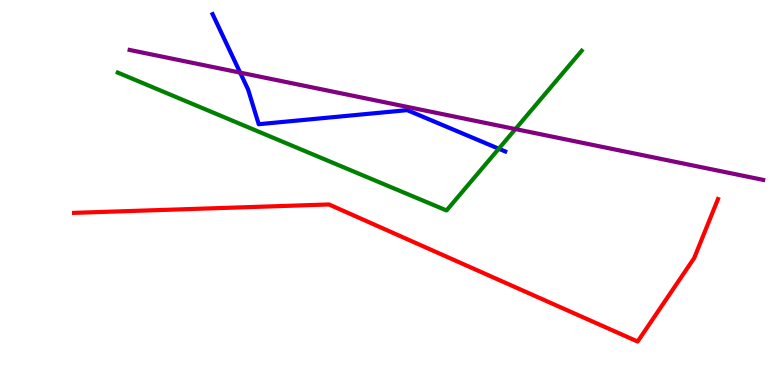[{'lines': ['blue', 'red'], 'intersections': []}, {'lines': ['green', 'red'], 'intersections': []}, {'lines': ['purple', 'red'], 'intersections': []}, {'lines': ['blue', 'green'], 'intersections': [{'x': 6.44, 'y': 6.14}]}, {'lines': ['blue', 'purple'], 'intersections': [{'x': 3.1, 'y': 8.11}]}, {'lines': ['green', 'purple'], 'intersections': [{'x': 6.65, 'y': 6.65}]}]